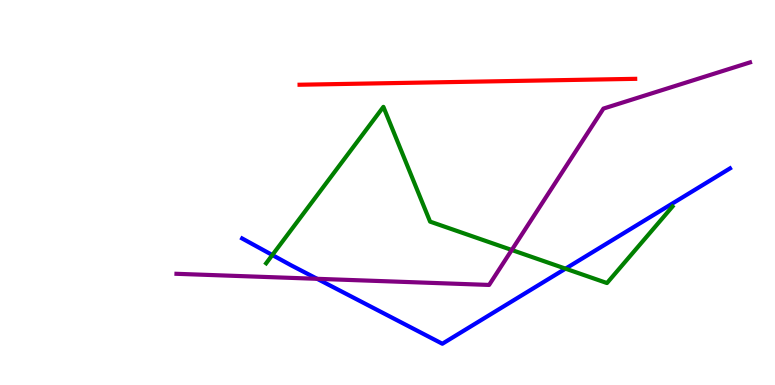[{'lines': ['blue', 'red'], 'intersections': []}, {'lines': ['green', 'red'], 'intersections': []}, {'lines': ['purple', 'red'], 'intersections': []}, {'lines': ['blue', 'green'], 'intersections': [{'x': 3.51, 'y': 3.38}, {'x': 7.3, 'y': 3.02}]}, {'lines': ['blue', 'purple'], 'intersections': [{'x': 4.09, 'y': 2.76}]}, {'lines': ['green', 'purple'], 'intersections': [{'x': 6.6, 'y': 3.51}]}]